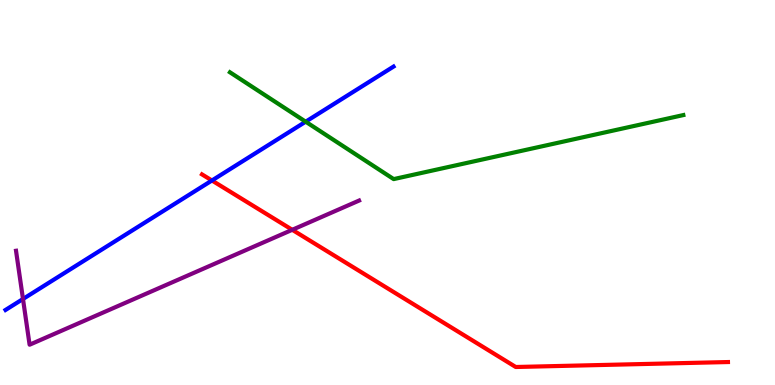[{'lines': ['blue', 'red'], 'intersections': [{'x': 2.73, 'y': 5.31}]}, {'lines': ['green', 'red'], 'intersections': []}, {'lines': ['purple', 'red'], 'intersections': [{'x': 3.77, 'y': 4.03}]}, {'lines': ['blue', 'green'], 'intersections': [{'x': 3.94, 'y': 6.84}]}, {'lines': ['blue', 'purple'], 'intersections': [{'x': 0.297, 'y': 2.23}]}, {'lines': ['green', 'purple'], 'intersections': []}]